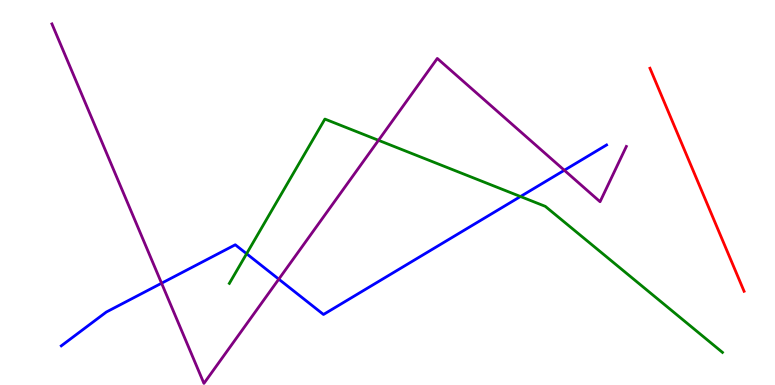[{'lines': ['blue', 'red'], 'intersections': []}, {'lines': ['green', 'red'], 'intersections': []}, {'lines': ['purple', 'red'], 'intersections': []}, {'lines': ['blue', 'green'], 'intersections': [{'x': 3.18, 'y': 3.41}, {'x': 6.72, 'y': 4.9}]}, {'lines': ['blue', 'purple'], 'intersections': [{'x': 2.08, 'y': 2.64}, {'x': 3.6, 'y': 2.75}, {'x': 7.28, 'y': 5.58}]}, {'lines': ['green', 'purple'], 'intersections': [{'x': 4.88, 'y': 6.36}]}]